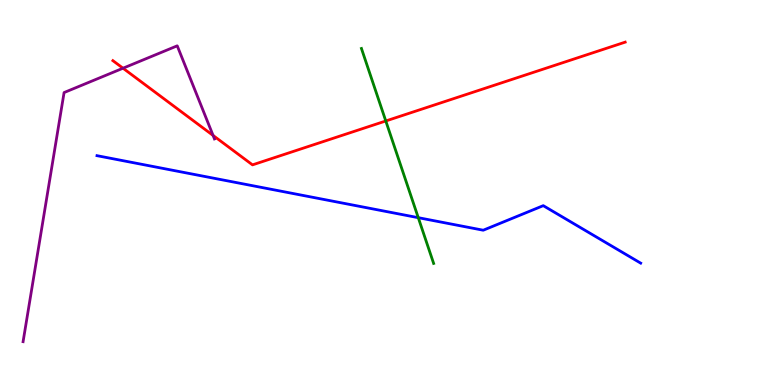[{'lines': ['blue', 'red'], 'intersections': []}, {'lines': ['green', 'red'], 'intersections': [{'x': 4.98, 'y': 6.86}]}, {'lines': ['purple', 'red'], 'intersections': [{'x': 1.59, 'y': 8.23}, {'x': 2.75, 'y': 6.48}]}, {'lines': ['blue', 'green'], 'intersections': [{'x': 5.4, 'y': 4.35}]}, {'lines': ['blue', 'purple'], 'intersections': []}, {'lines': ['green', 'purple'], 'intersections': []}]